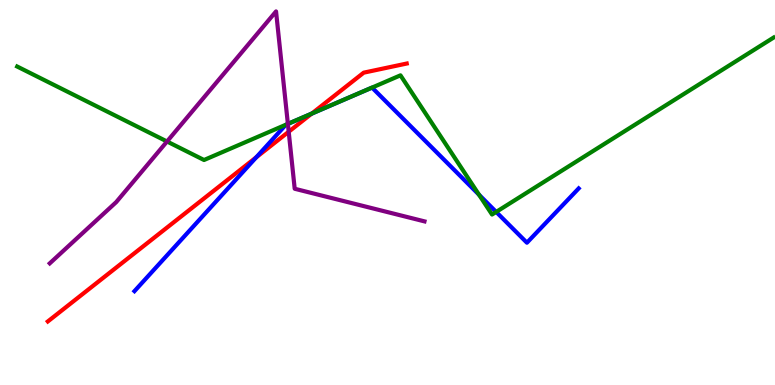[{'lines': ['blue', 'red'], 'intersections': [{'x': 3.31, 'y': 5.91}, {'x': 4.02, 'y': 7.05}]}, {'lines': ['green', 'red'], 'intersections': [{'x': 4.02, 'y': 7.05}]}, {'lines': ['purple', 'red'], 'intersections': [{'x': 3.73, 'y': 6.58}]}, {'lines': ['blue', 'green'], 'intersections': [{'x': 6.18, 'y': 4.94}, {'x': 6.4, 'y': 4.5}]}, {'lines': ['blue', 'purple'], 'intersections': [{'x': 3.71, 'y': 6.78}]}, {'lines': ['green', 'purple'], 'intersections': [{'x': 2.16, 'y': 6.33}, {'x': 3.71, 'y': 6.78}]}]